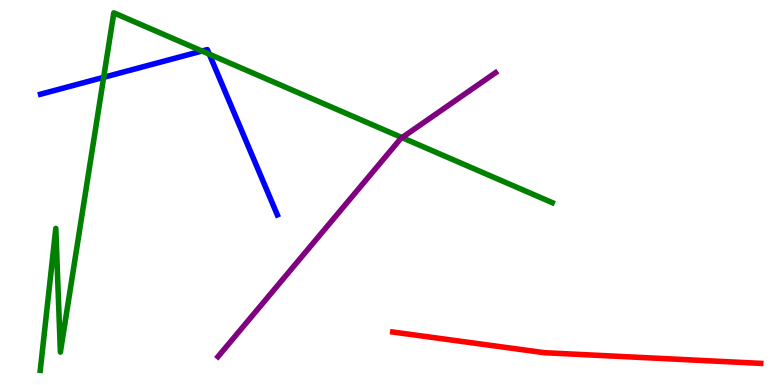[{'lines': ['blue', 'red'], 'intersections': []}, {'lines': ['green', 'red'], 'intersections': []}, {'lines': ['purple', 'red'], 'intersections': []}, {'lines': ['blue', 'green'], 'intersections': [{'x': 1.34, 'y': 7.99}, {'x': 2.61, 'y': 8.67}, {'x': 2.7, 'y': 8.59}]}, {'lines': ['blue', 'purple'], 'intersections': []}, {'lines': ['green', 'purple'], 'intersections': [{'x': 5.19, 'y': 6.43}]}]